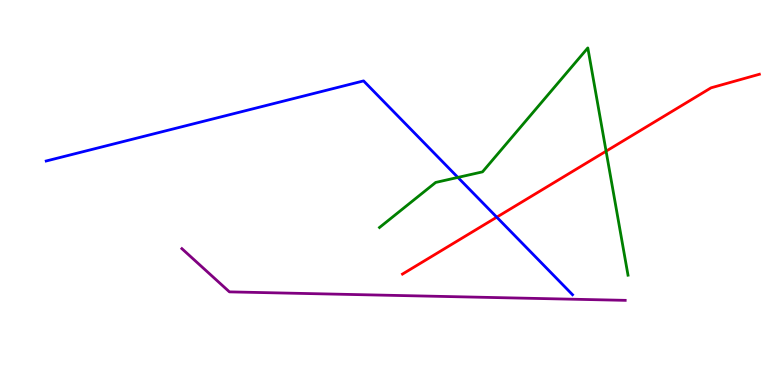[{'lines': ['blue', 'red'], 'intersections': [{'x': 6.41, 'y': 4.36}]}, {'lines': ['green', 'red'], 'intersections': [{'x': 7.82, 'y': 6.07}]}, {'lines': ['purple', 'red'], 'intersections': []}, {'lines': ['blue', 'green'], 'intersections': [{'x': 5.91, 'y': 5.39}]}, {'lines': ['blue', 'purple'], 'intersections': []}, {'lines': ['green', 'purple'], 'intersections': []}]